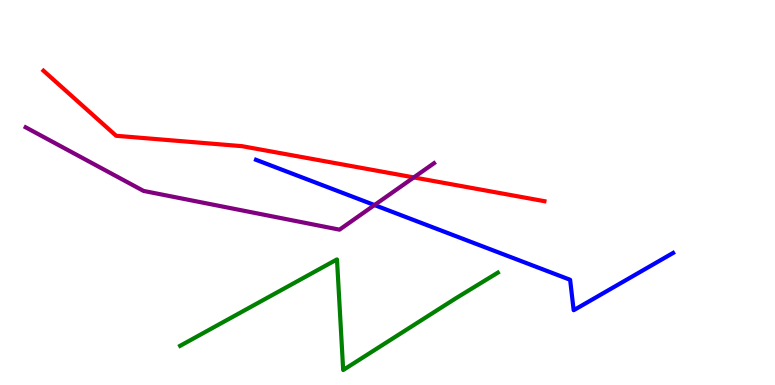[{'lines': ['blue', 'red'], 'intersections': []}, {'lines': ['green', 'red'], 'intersections': []}, {'lines': ['purple', 'red'], 'intersections': [{'x': 5.34, 'y': 5.39}]}, {'lines': ['blue', 'green'], 'intersections': []}, {'lines': ['blue', 'purple'], 'intersections': [{'x': 4.83, 'y': 4.67}]}, {'lines': ['green', 'purple'], 'intersections': []}]